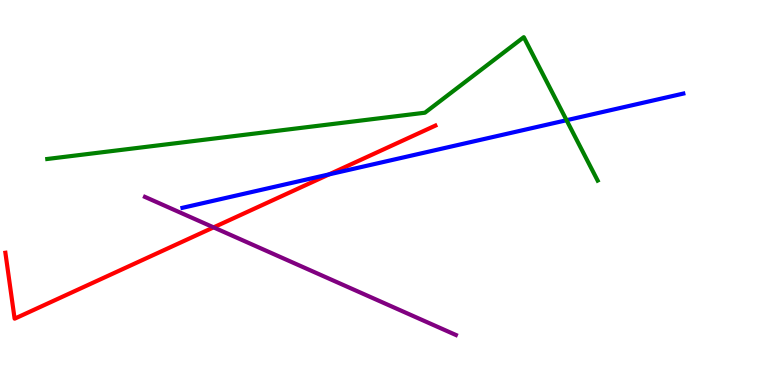[{'lines': ['blue', 'red'], 'intersections': [{'x': 4.25, 'y': 5.47}]}, {'lines': ['green', 'red'], 'intersections': []}, {'lines': ['purple', 'red'], 'intersections': [{'x': 2.76, 'y': 4.09}]}, {'lines': ['blue', 'green'], 'intersections': [{'x': 7.31, 'y': 6.88}]}, {'lines': ['blue', 'purple'], 'intersections': []}, {'lines': ['green', 'purple'], 'intersections': []}]